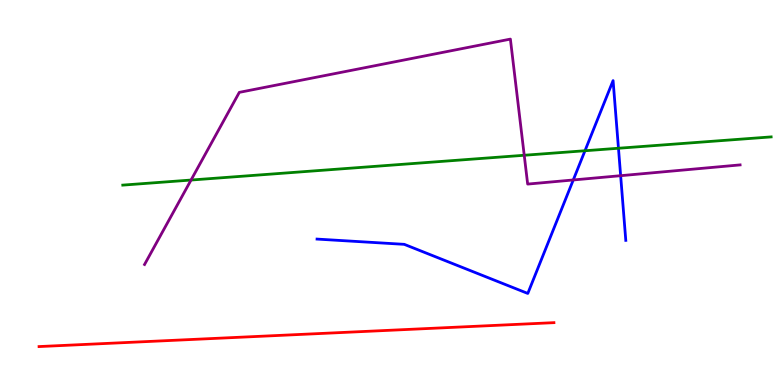[{'lines': ['blue', 'red'], 'intersections': []}, {'lines': ['green', 'red'], 'intersections': []}, {'lines': ['purple', 'red'], 'intersections': []}, {'lines': ['blue', 'green'], 'intersections': [{'x': 7.55, 'y': 6.08}, {'x': 7.98, 'y': 6.15}]}, {'lines': ['blue', 'purple'], 'intersections': [{'x': 7.4, 'y': 5.33}, {'x': 8.01, 'y': 5.44}]}, {'lines': ['green', 'purple'], 'intersections': [{'x': 2.47, 'y': 5.32}, {'x': 6.76, 'y': 5.97}]}]